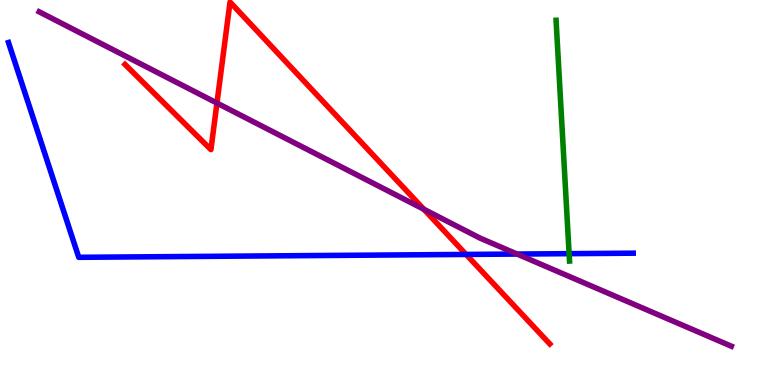[{'lines': ['blue', 'red'], 'intersections': [{'x': 6.01, 'y': 3.39}]}, {'lines': ['green', 'red'], 'intersections': []}, {'lines': ['purple', 'red'], 'intersections': [{'x': 2.8, 'y': 7.32}, {'x': 5.47, 'y': 4.56}]}, {'lines': ['blue', 'green'], 'intersections': [{'x': 7.34, 'y': 3.41}]}, {'lines': ['blue', 'purple'], 'intersections': [{'x': 6.67, 'y': 3.4}]}, {'lines': ['green', 'purple'], 'intersections': []}]